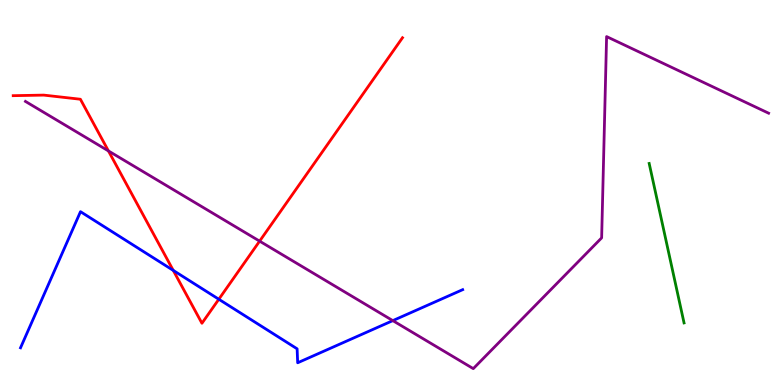[{'lines': ['blue', 'red'], 'intersections': [{'x': 2.24, 'y': 2.98}, {'x': 2.82, 'y': 2.23}]}, {'lines': ['green', 'red'], 'intersections': []}, {'lines': ['purple', 'red'], 'intersections': [{'x': 1.4, 'y': 6.08}, {'x': 3.35, 'y': 3.74}]}, {'lines': ['blue', 'green'], 'intersections': []}, {'lines': ['blue', 'purple'], 'intersections': [{'x': 5.07, 'y': 1.67}]}, {'lines': ['green', 'purple'], 'intersections': []}]